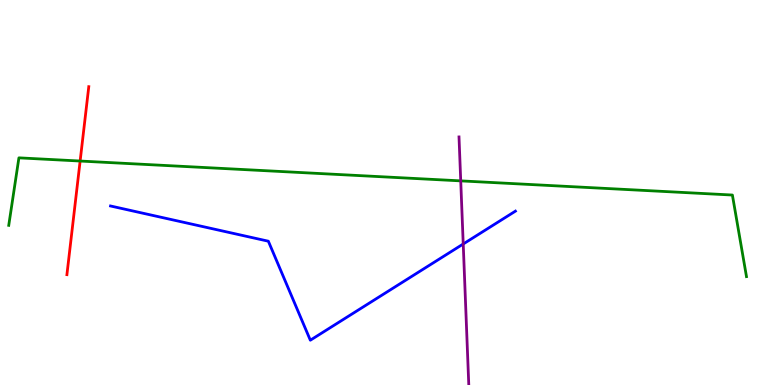[{'lines': ['blue', 'red'], 'intersections': []}, {'lines': ['green', 'red'], 'intersections': [{'x': 1.03, 'y': 5.82}]}, {'lines': ['purple', 'red'], 'intersections': []}, {'lines': ['blue', 'green'], 'intersections': []}, {'lines': ['blue', 'purple'], 'intersections': [{'x': 5.98, 'y': 3.66}]}, {'lines': ['green', 'purple'], 'intersections': [{'x': 5.94, 'y': 5.3}]}]